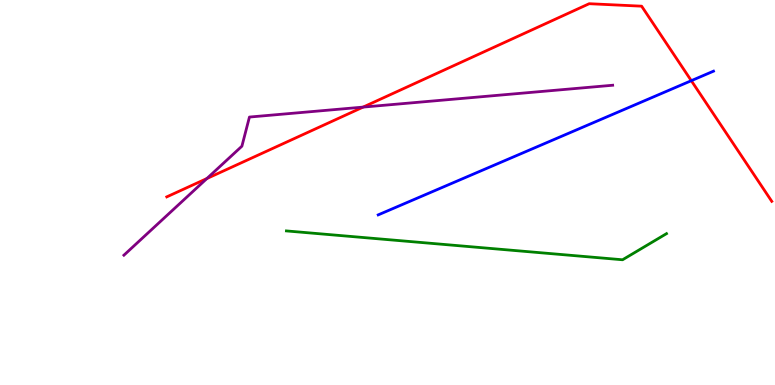[{'lines': ['blue', 'red'], 'intersections': [{'x': 8.92, 'y': 7.9}]}, {'lines': ['green', 'red'], 'intersections': []}, {'lines': ['purple', 'red'], 'intersections': [{'x': 2.67, 'y': 5.36}, {'x': 4.69, 'y': 7.22}]}, {'lines': ['blue', 'green'], 'intersections': []}, {'lines': ['blue', 'purple'], 'intersections': []}, {'lines': ['green', 'purple'], 'intersections': []}]